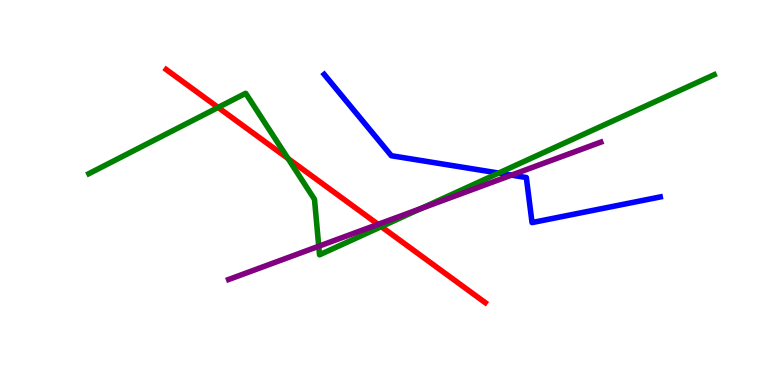[{'lines': ['blue', 'red'], 'intersections': []}, {'lines': ['green', 'red'], 'intersections': [{'x': 2.81, 'y': 7.21}, {'x': 3.72, 'y': 5.88}, {'x': 4.92, 'y': 4.11}]}, {'lines': ['purple', 'red'], 'intersections': [{'x': 4.88, 'y': 4.17}]}, {'lines': ['blue', 'green'], 'intersections': [{'x': 6.43, 'y': 5.5}]}, {'lines': ['blue', 'purple'], 'intersections': [{'x': 6.6, 'y': 5.45}]}, {'lines': ['green', 'purple'], 'intersections': [{'x': 4.11, 'y': 3.6}, {'x': 5.43, 'y': 4.58}]}]